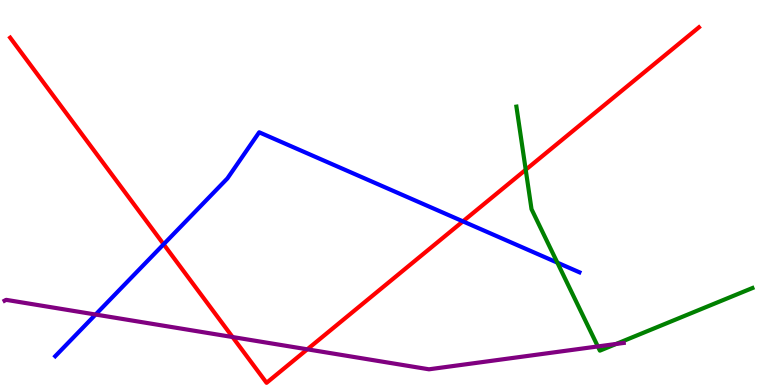[{'lines': ['blue', 'red'], 'intersections': [{'x': 2.11, 'y': 3.66}, {'x': 5.97, 'y': 4.25}]}, {'lines': ['green', 'red'], 'intersections': [{'x': 6.78, 'y': 5.59}]}, {'lines': ['purple', 'red'], 'intersections': [{'x': 3.0, 'y': 1.25}, {'x': 3.97, 'y': 0.927}]}, {'lines': ['blue', 'green'], 'intersections': [{'x': 7.19, 'y': 3.18}]}, {'lines': ['blue', 'purple'], 'intersections': [{'x': 1.23, 'y': 1.83}]}, {'lines': ['green', 'purple'], 'intersections': [{'x': 7.71, 'y': 1.0}, {'x': 7.95, 'y': 1.07}]}]